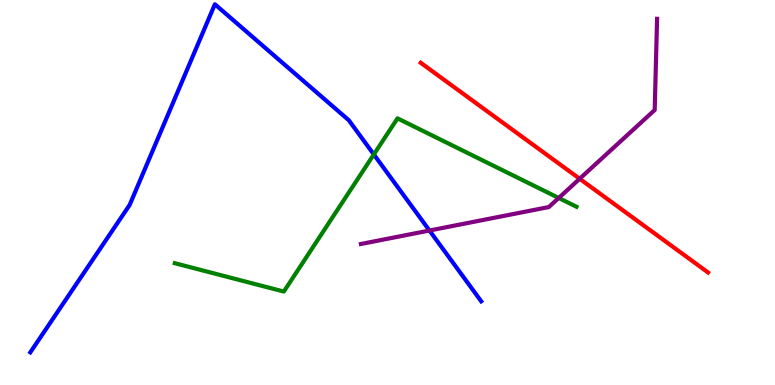[{'lines': ['blue', 'red'], 'intersections': []}, {'lines': ['green', 'red'], 'intersections': []}, {'lines': ['purple', 'red'], 'intersections': [{'x': 7.48, 'y': 5.36}]}, {'lines': ['blue', 'green'], 'intersections': [{'x': 4.82, 'y': 5.99}]}, {'lines': ['blue', 'purple'], 'intersections': [{'x': 5.54, 'y': 4.01}]}, {'lines': ['green', 'purple'], 'intersections': [{'x': 7.21, 'y': 4.86}]}]